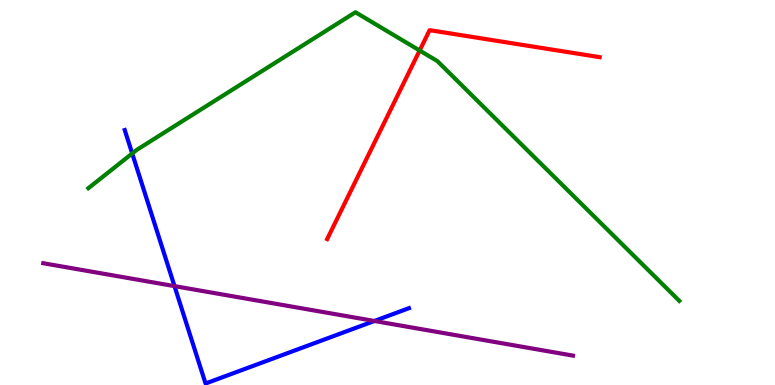[{'lines': ['blue', 'red'], 'intersections': []}, {'lines': ['green', 'red'], 'intersections': [{'x': 5.41, 'y': 8.69}]}, {'lines': ['purple', 'red'], 'intersections': []}, {'lines': ['blue', 'green'], 'intersections': [{'x': 1.71, 'y': 6.01}]}, {'lines': ['blue', 'purple'], 'intersections': [{'x': 2.25, 'y': 2.57}, {'x': 4.83, 'y': 1.66}]}, {'lines': ['green', 'purple'], 'intersections': []}]